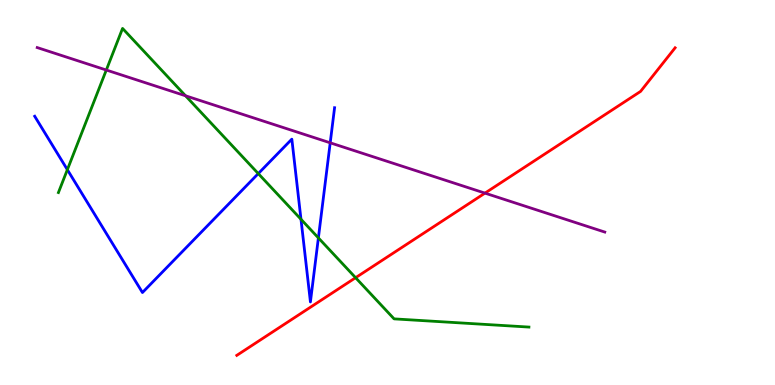[{'lines': ['blue', 'red'], 'intersections': []}, {'lines': ['green', 'red'], 'intersections': [{'x': 4.59, 'y': 2.79}]}, {'lines': ['purple', 'red'], 'intersections': [{'x': 6.26, 'y': 4.98}]}, {'lines': ['blue', 'green'], 'intersections': [{'x': 0.869, 'y': 5.59}, {'x': 3.33, 'y': 5.49}, {'x': 3.88, 'y': 4.3}, {'x': 4.11, 'y': 3.82}]}, {'lines': ['blue', 'purple'], 'intersections': [{'x': 4.26, 'y': 6.29}]}, {'lines': ['green', 'purple'], 'intersections': [{'x': 1.37, 'y': 8.18}, {'x': 2.39, 'y': 7.51}]}]